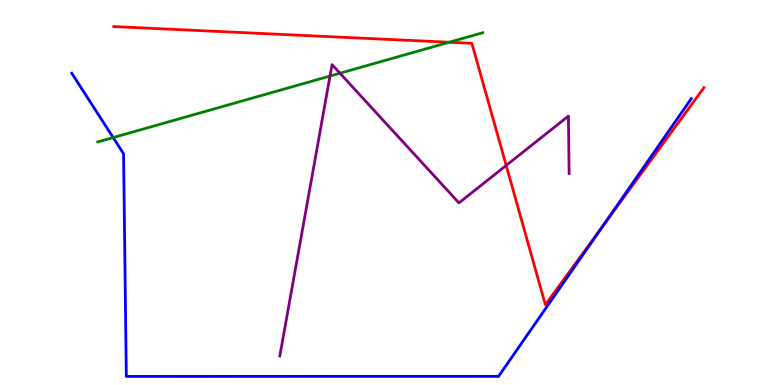[{'lines': ['blue', 'red'], 'intersections': [{'x': 7.78, 'y': 4.14}]}, {'lines': ['green', 'red'], 'intersections': [{'x': 5.8, 'y': 8.9}]}, {'lines': ['purple', 'red'], 'intersections': [{'x': 6.53, 'y': 5.7}]}, {'lines': ['blue', 'green'], 'intersections': [{'x': 1.46, 'y': 6.43}]}, {'lines': ['blue', 'purple'], 'intersections': []}, {'lines': ['green', 'purple'], 'intersections': [{'x': 4.26, 'y': 8.02}, {'x': 4.39, 'y': 8.1}]}]